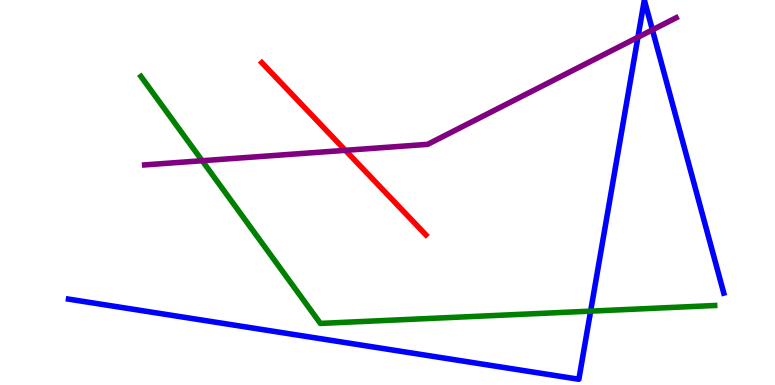[{'lines': ['blue', 'red'], 'intersections': []}, {'lines': ['green', 'red'], 'intersections': []}, {'lines': ['purple', 'red'], 'intersections': [{'x': 4.46, 'y': 6.1}]}, {'lines': ['blue', 'green'], 'intersections': [{'x': 7.62, 'y': 1.92}]}, {'lines': ['blue', 'purple'], 'intersections': [{'x': 8.23, 'y': 9.03}, {'x': 8.42, 'y': 9.22}]}, {'lines': ['green', 'purple'], 'intersections': [{'x': 2.61, 'y': 5.83}]}]